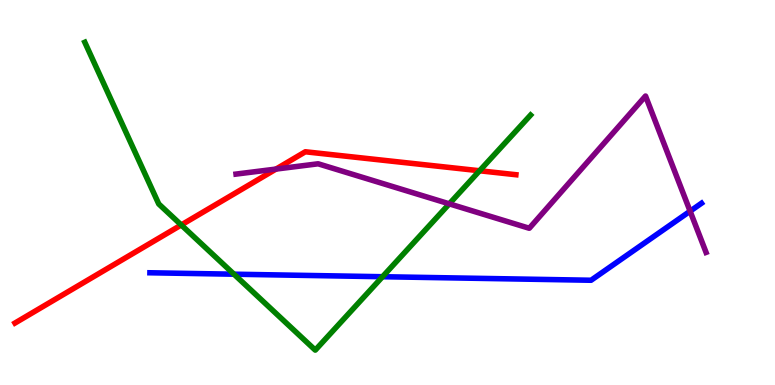[{'lines': ['blue', 'red'], 'intersections': []}, {'lines': ['green', 'red'], 'intersections': [{'x': 2.34, 'y': 4.16}, {'x': 6.19, 'y': 5.56}]}, {'lines': ['purple', 'red'], 'intersections': [{'x': 3.56, 'y': 5.61}]}, {'lines': ['blue', 'green'], 'intersections': [{'x': 3.02, 'y': 2.88}, {'x': 4.94, 'y': 2.81}]}, {'lines': ['blue', 'purple'], 'intersections': [{'x': 8.9, 'y': 4.51}]}, {'lines': ['green', 'purple'], 'intersections': [{'x': 5.8, 'y': 4.71}]}]